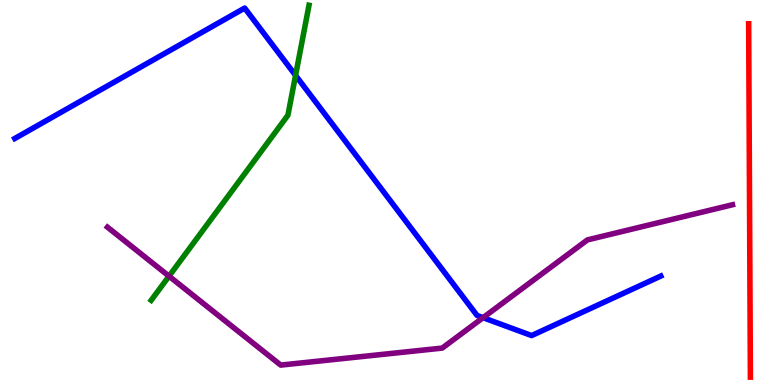[{'lines': ['blue', 'red'], 'intersections': []}, {'lines': ['green', 'red'], 'intersections': []}, {'lines': ['purple', 'red'], 'intersections': []}, {'lines': ['blue', 'green'], 'intersections': [{'x': 3.81, 'y': 8.04}]}, {'lines': ['blue', 'purple'], 'intersections': [{'x': 6.23, 'y': 1.75}]}, {'lines': ['green', 'purple'], 'intersections': [{'x': 2.18, 'y': 2.83}]}]